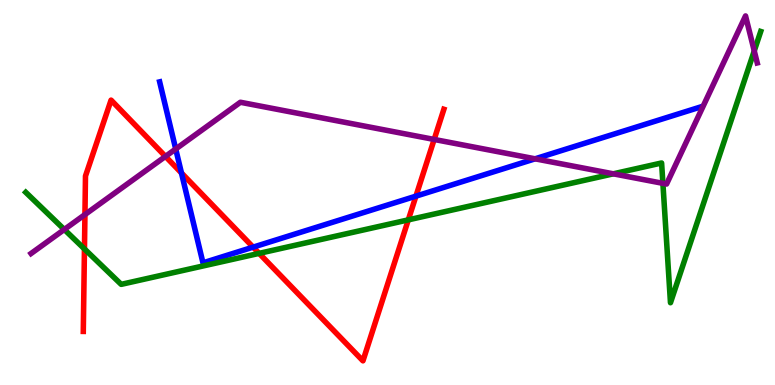[{'lines': ['blue', 'red'], 'intersections': [{'x': 2.34, 'y': 5.51}, {'x': 3.27, 'y': 3.58}, {'x': 5.37, 'y': 4.91}]}, {'lines': ['green', 'red'], 'intersections': [{'x': 1.09, 'y': 3.53}, {'x': 3.34, 'y': 3.42}, {'x': 5.27, 'y': 4.29}]}, {'lines': ['purple', 'red'], 'intersections': [{'x': 1.1, 'y': 4.43}, {'x': 2.13, 'y': 5.94}, {'x': 5.6, 'y': 6.38}]}, {'lines': ['blue', 'green'], 'intersections': []}, {'lines': ['blue', 'purple'], 'intersections': [{'x': 2.27, 'y': 6.13}, {'x': 6.9, 'y': 5.87}]}, {'lines': ['green', 'purple'], 'intersections': [{'x': 0.83, 'y': 4.04}, {'x': 7.91, 'y': 5.49}, {'x': 8.55, 'y': 5.24}, {'x': 9.73, 'y': 8.68}]}]